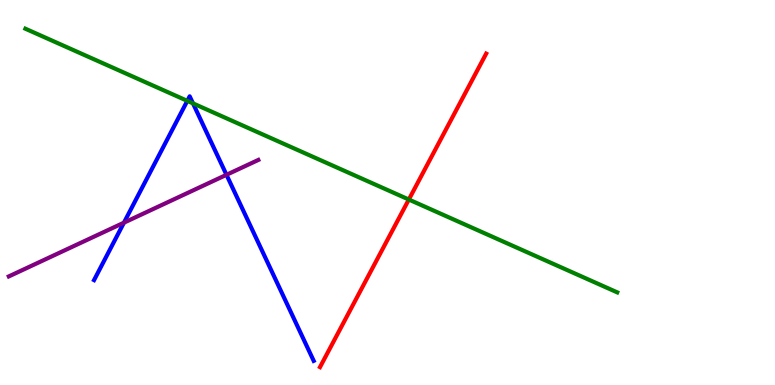[{'lines': ['blue', 'red'], 'intersections': []}, {'lines': ['green', 'red'], 'intersections': [{'x': 5.28, 'y': 4.82}]}, {'lines': ['purple', 'red'], 'intersections': []}, {'lines': ['blue', 'green'], 'intersections': [{'x': 2.42, 'y': 7.38}, {'x': 2.49, 'y': 7.31}]}, {'lines': ['blue', 'purple'], 'intersections': [{'x': 1.6, 'y': 4.22}, {'x': 2.92, 'y': 5.46}]}, {'lines': ['green', 'purple'], 'intersections': []}]